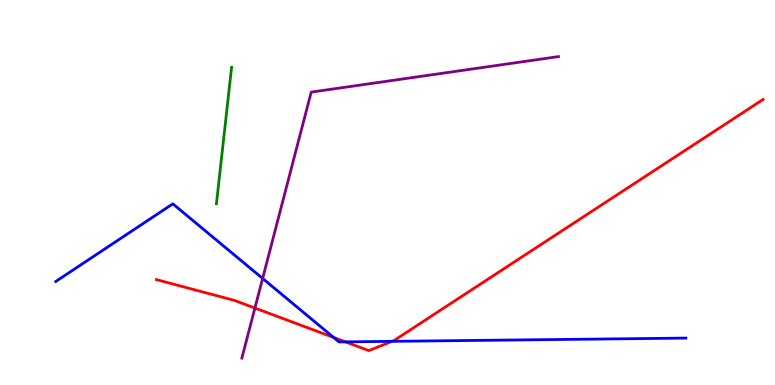[{'lines': ['blue', 'red'], 'intersections': [{'x': 4.31, 'y': 1.23}, {'x': 4.46, 'y': 1.12}, {'x': 5.06, 'y': 1.13}]}, {'lines': ['green', 'red'], 'intersections': []}, {'lines': ['purple', 'red'], 'intersections': [{'x': 3.29, 'y': 2.0}]}, {'lines': ['blue', 'green'], 'intersections': []}, {'lines': ['blue', 'purple'], 'intersections': [{'x': 3.39, 'y': 2.77}]}, {'lines': ['green', 'purple'], 'intersections': []}]